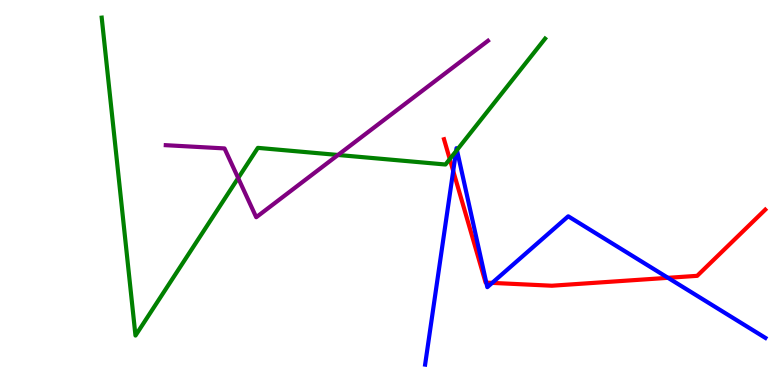[{'lines': ['blue', 'red'], 'intersections': [{'x': 5.85, 'y': 5.56}, {'x': 6.27, 'y': 2.66}, {'x': 6.35, 'y': 2.65}, {'x': 8.62, 'y': 2.78}]}, {'lines': ['green', 'red'], 'intersections': [{'x': 5.8, 'y': 5.87}]}, {'lines': ['purple', 'red'], 'intersections': []}, {'lines': ['blue', 'green'], 'intersections': [{'x': 5.89, 'y': 6.08}, {'x': 5.9, 'y': 6.1}]}, {'lines': ['blue', 'purple'], 'intersections': []}, {'lines': ['green', 'purple'], 'intersections': [{'x': 3.07, 'y': 5.38}, {'x': 4.36, 'y': 5.97}]}]